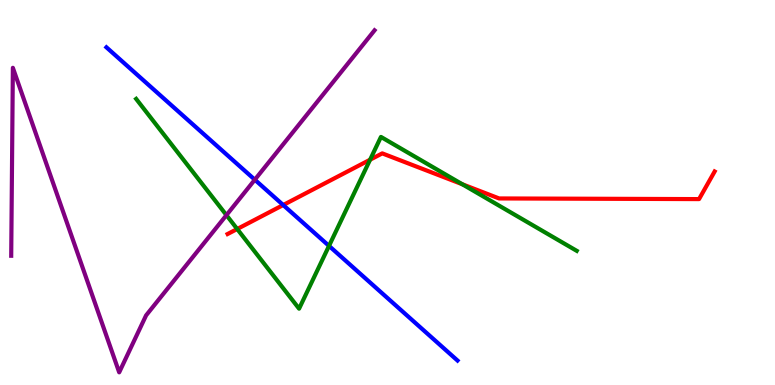[{'lines': ['blue', 'red'], 'intersections': [{'x': 3.65, 'y': 4.67}]}, {'lines': ['green', 'red'], 'intersections': [{'x': 3.06, 'y': 4.05}, {'x': 4.78, 'y': 5.85}, {'x': 5.97, 'y': 5.21}]}, {'lines': ['purple', 'red'], 'intersections': []}, {'lines': ['blue', 'green'], 'intersections': [{'x': 4.25, 'y': 3.61}]}, {'lines': ['blue', 'purple'], 'intersections': [{'x': 3.29, 'y': 5.33}]}, {'lines': ['green', 'purple'], 'intersections': [{'x': 2.92, 'y': 4.41}]}]